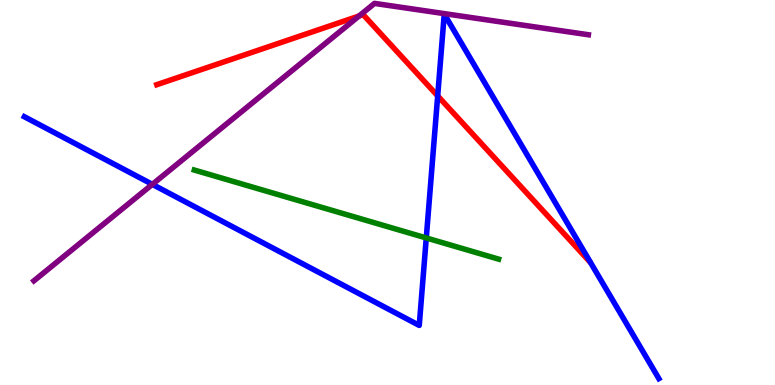[{'lines': ['blue', 'red'], 'intersections': [{'x': 5.65, 'y': 7.51}]}, {'lines': ['green', 'red'], 'intersections': []}, {'lines': ['purple', 'red'], 'intersections': [{'x': 4.63, 'y': 9.58}]}, {'lines': ['blue', 'green'], 'intersections': [{'x': 5.5, 'y': 3.82}]}, {'lines': ['blue', 'purple'], 'intersections': [{'x': 1.97, 'y': 5.21}]}, {'lines': ['green', 'purple'], 'intersections': []}]